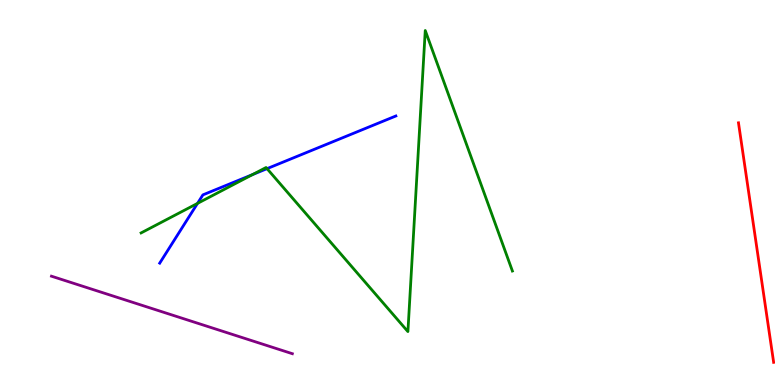[{'lines': ['blue', 'red'], 'intersections': []}, {'lines': ['green', 'red'], 'intersections': []}, {'lines': ['purple', 'red'], 'intersections': []}, {'lines': ['blue', 'green'], 'intersections': [{'x': 2.55, 'y': 4.72}, {'x': 3.26, 'y': 5.47}, {'x': 3.45, 'y': 5.62}]}, {'lines': ['blue', 'purple'], 'intersections': []}, {'lines': ['green', 'purple'], 'intersections': []}]